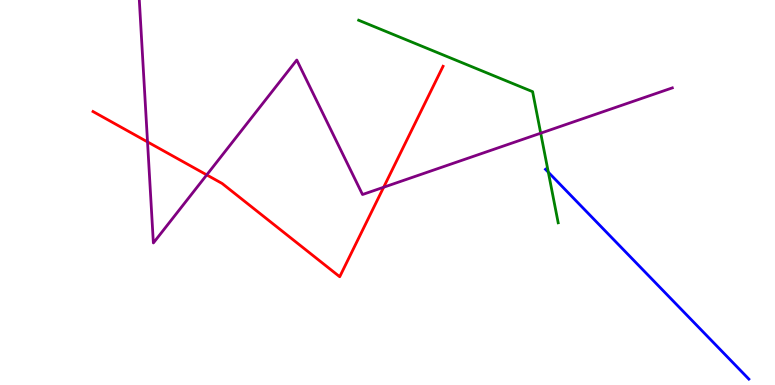[{'lines': ['blue', 'red'], 'intersections': []}, {'lines': ['green', 'red'], 'intersections': []}, {'lines': ['purple', 'red'], 'intersections': [{'x': 1.9, 'y': 6.31}, {'x': 2.67, 'y': 5.46}, {'x': 4.95, 'y': 5.14}]}, {'lines': ['blue', 'green'], 'intersections': [{'x': 7.08, 'y': 5.53}]}, {'lines': ['blue', 'purple'], 'intersections': []}, {'lines': ['green', 'purple'], 'intersections': [{'x': 6.98, 'y': 6.54}]}]